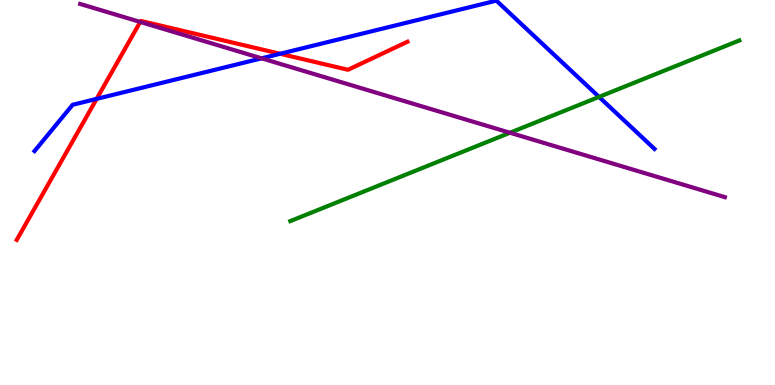[{'lines': ['blue', 'red'], 'intersections': [{'x': 1.25, 'y': 7.43}, {'x': 3.61, 'y': 8.6}]}, {'lines': ['green', 'red'], 'intersections': []}, {'lines': ['purple', 'red'], 'intersections': [{'x': 1.81, 'y': 9.43}]}, {'lines': ['blue', 'green'], 'intersections': [{'x': 7.73, 'y': 7.48}]}, {'lines': ['blue', 'purple'], 'intersections': [{'x': 3.38, 'y': 8.48}]}, {'lines': ['green', 'purple'], 'intersections': [{'x': 6.58, 'y': 6.55}]}]